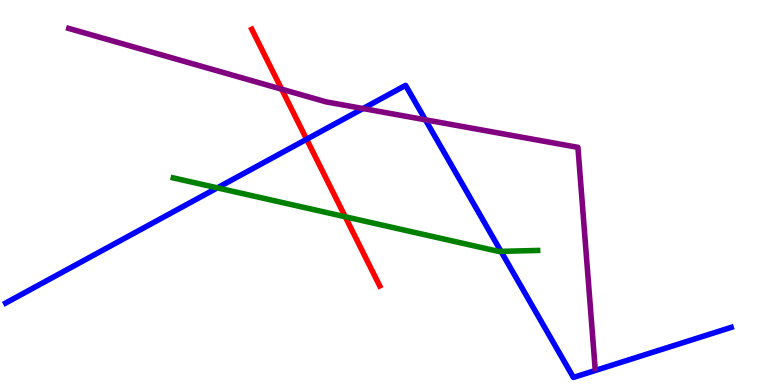[{'lines': ['blue', 'red'], 'intersections': [{'x': 3.96, 'y': 6.38}]}, {'lines': ['green', 'red'], 'intersections': [{'x': 4.45, 'y': 4.37}]}, {'lines': ['purple', 'red'], 'intersections': [{'x': 3.63, 'y': 7.68}]}, {'lines': ['blue', 'green'], 'intersections': [{'x': 2.8, 'y': 5.12}, {'x': 6.46, 'y': 3.47}]}, {'lines': ['blue', 'purple'], 'intersections': [{'x': 4.68, 'y': 7.18}, {'x': 5.49, 'y': 6.89}]}, {'lines': ['green', 'purple'], 'intersections': []}]